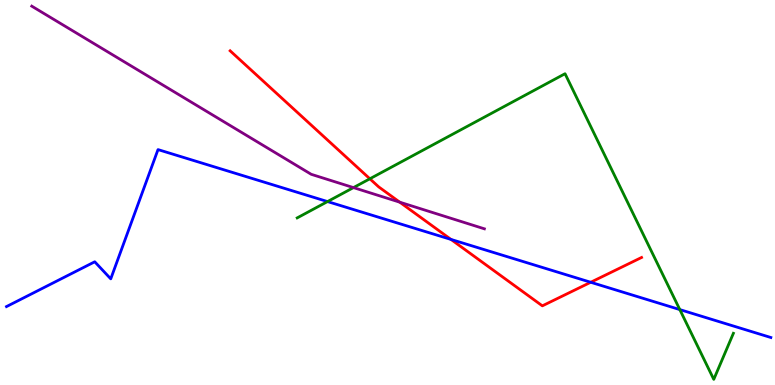[{'lines': ['blue', 'red'], 'intersections': [{'x': 5.82, 'y': 3.78}, {'x': 7.62, 'y': 2.67}]}, {'lines': ['green', 'red'], 'intersections': [{'x': 4.77, 'y': 5.36}]}, {'lines': ['purple', 'red'], 'intersections': [{'x': 5.16, 'y': 4.75}]}, {'lines': ['blue', 'green'], 'intersections': [{'x': 4.23, 'y': 4.76}, {'x': 8.77, 'y': 1.96}]}, {'lines': ['blue', 'purple'], 'intersections': []}, {'lines': ['green', 'purple'], 'intersections': [{'x': 4.56, 'y': 5.13}]}]